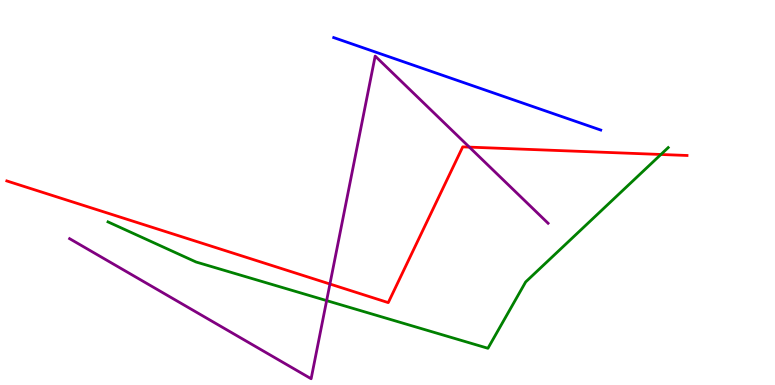[{'lines': ['blue', 'red'], 'intersections': []}, {'lines': ['green', 'red'], 'intersections': [{'x': 8.53, 'y': 5.99}]}, {'lines': ['purple', 'red'], 'intersections': [{'x': 4.26, 'y': 2.62}, {'x': 6.06, 'y': 6.18}]}, {'lines': ['blue', 'green'], 'intersections': []}, {'lines': ['blue', 'purple'], 'intersections': []}, {'lines': ['green', 'purple'], 'intersections': [{'x': 4.21, 'y': 2.19}]}]